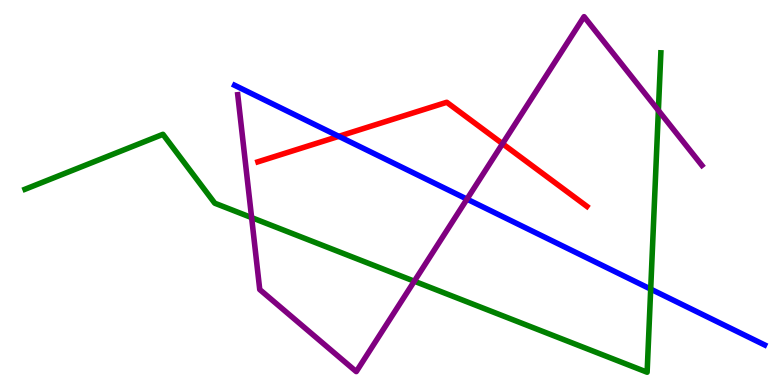[{'lines': ['blue', 'red'], 'intersections': [{'x': 4.37, 'y': 6.46}]}, {'lines': ['green', 'red'], 'intersections': []}, {'lines': ['purple', 'red'], 'intersections': [{'x': 6.48, 'y': 6.27}]}, {'lines': ['blue', 'green'], 'intersections': [{'x': 8.4, 'y': 2.49}]}, {'lines': ['blue', 'purple'], 'intersections': [{'x': 6.03, 'y': 4.83}]}, {'lines': ['green', 'purple'], 'intersections': [{'x': 3.25, 'y': 4.35}, {'x': 5.35, 'y': 2.7}, {'x': 8.5, 'y': 7.13}]}]